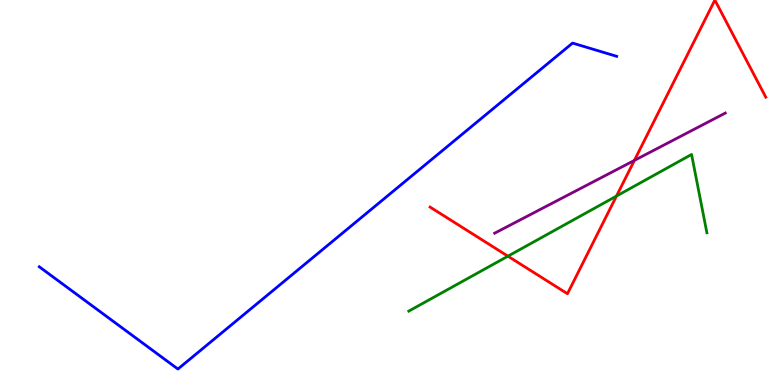[{'lines': ['blue', 'red'], 'intersections': []}, {'lines': ['green', 'red'], 'intersections': [{'x': 6.55, 'y': 3.35}, {'x': 7.95, 'y': 4.91}]}, {'lines': ['purple', 'red'], 'intersections': [{'x': 8.19, 'y': 5.83}]}, {'lines': ['blue', 'green'], 'intersections': []}, {'lines': ['blue', 'purple'], 'intersections': []}, {'lines': ['green', 'purple'], 'intersections': []}]